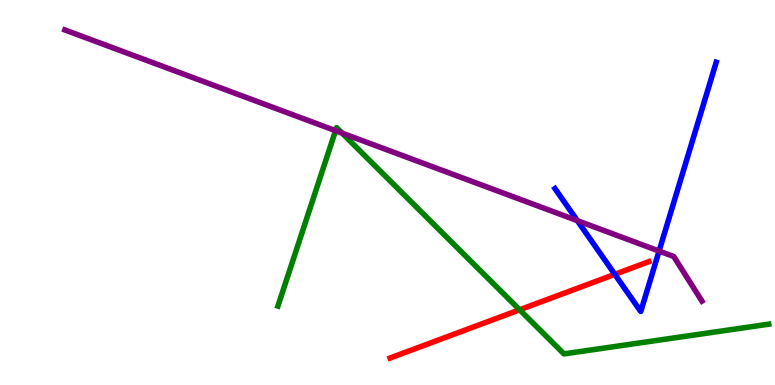[{'lines': ['blue', 'red'], 'intersections': [{'x': 7.93, 'y': 2.87}]}, {'lines': ['green', 'red'], 'intersections': [{'x': 6.71, 'y': 1.95}]}, {'lines': ['purple', 'red'], 'intersections': []}, {'lines': ['blue', 'green'], 'intersections': []}, {'lines': ['blue', 'purple'], 'intersections': [{'x': 7.45, 'y': 4.27}, {'x': 8.5, 'y': 3.48}]}, {'lines': ['green', 'purple'], 'intersections': [{'x': 4.33, 'y': 6.61}, {'x': 4.41, 'y': 6.54}]}]